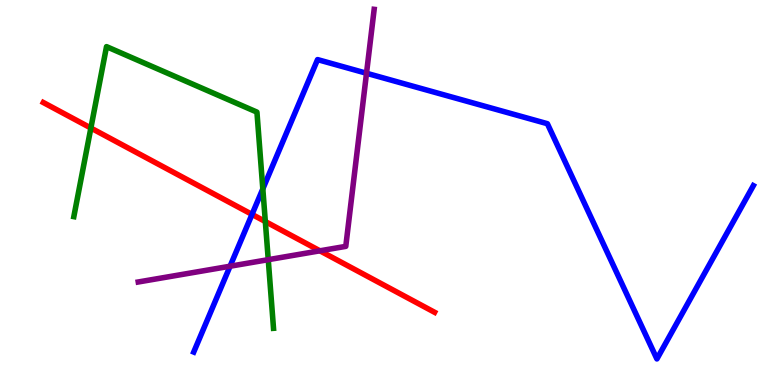[{'lines': ['blue', 'red'], 'intersections': [{'x': 3.25, 'y': 4.43}]}, {'lines': ['green', 'red'], 'intersections': [{'x': 1.17, 'y': 6.67}, {'x': 3.42, 'y': 4.25}]}, {'lines': ['purple', 'red'], 'intersections': [{'x': 4.13, 'y': 3.49}]}, {'lines': ['blue', 'green'], 'intersections': [{'x': 3.39, 'y': 5.09}]}, {'lines': ['blue', 'purple'], 'intersections': [{'x': 2.97, 'y': 3.09}, {'x': 4.73, 'y': 8.1}]}, {'lines': ['green', 'purple'], 'intersections': [{'x': 3.46, 'y': 3.26}]}]